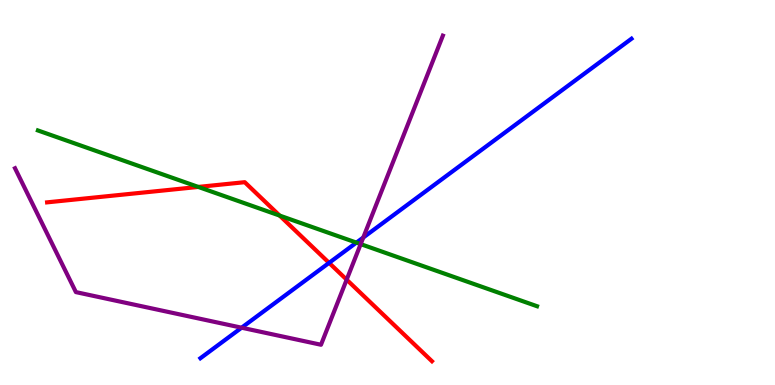[{'lines': ['blue', 'red'], 'intersections': [{'x': 4.25, 'y': 3.17}]}, {'lines': ['green', 'red'], 'intersections': [{'x': 2.56, 'y': 5.14}, {'x': 3.61, 'y': 4.4}]}, {'lines': ['purple', 'red'], 'intersections': [{'x': 4.47, 'y': 2.74}]}, {'lines': ['blue', 'green'], 'intersections': [{'x': 4.6, 'y': 3.7}]}, {'lines': ['blue', 'purple'], 'intersections': [{'x': 3.12, 'y': 1.49}, {'x': 4.69, 'y': 3.83}]}, {'lines': ['green', 'purple'], 'intersections': [{'x': 4.65, 'y': 3.66}]}]